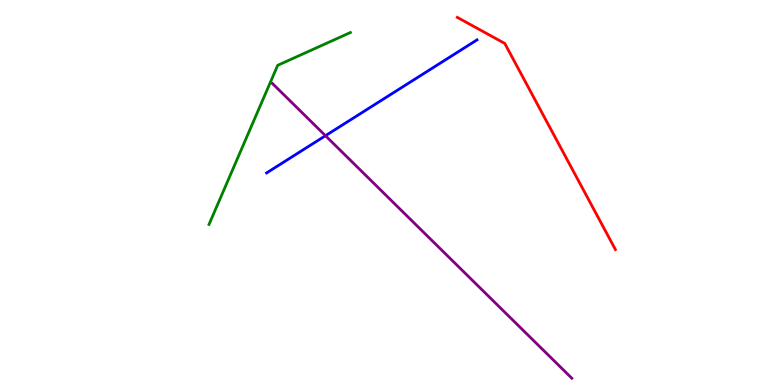[{'lines': ['blue', 'red'], 'intersections': []}, {'lines': ['green', 'red'], 'intersections': []}, {'lines': ['purple', 'red'], 'intersections': []}, {'lines': ['blue', 'green'], 'intersections': []}, {'lines': ['blue', 'purple'], 'intersections': [{'x': 4.2, 'y': 6.48}]}, {'lines': ['green', 'purple'], 'intersections': []}]